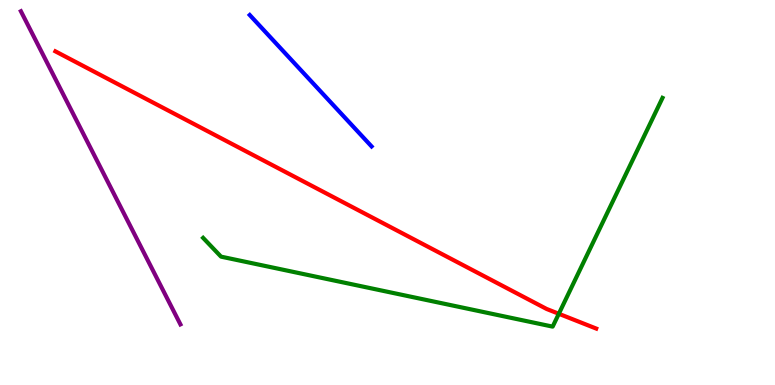[{'lines': ['blue', 'red'], 'intersections': []}, {'lines': ['green', 'red'], 'intersections': [{'x': 7.21, 'y': 1.85}]}, {'lines': ['purple', 'red'], 'intersections': []}, {'lines': ['blue', 'green'], 'intersections': []}, {'lines': ['blue', 'purple'], 'intersections': []}, {'lines': ['green', 'purple'], 'intersections': []}]